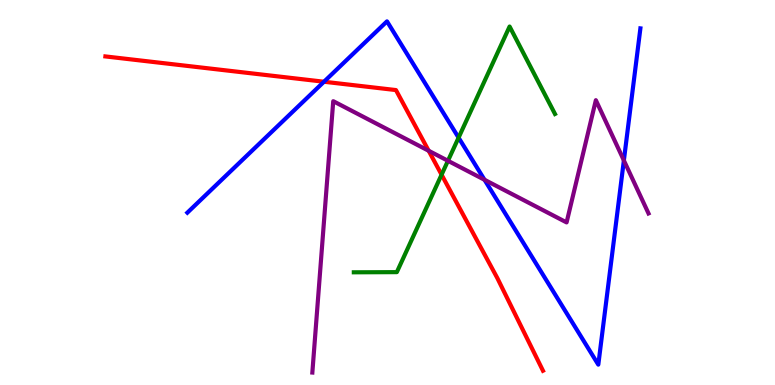[{'lines': ['blue', 'red'], 'intersections': [{'x': 4.18, 'y': 7.88}]}, {'lines': ['green', 'red'], 'intersections': [{'x': 5.7, 'y': 5.46}]}, {'lines': ['purple', 'red'], 'intersections': [{'x': 5.53, 'y': 6.08}]}, {'lines': ['blue', 'green'], 'intersections': [{'x': 5.92, 'y': 6.42}]}, {'lines': ['blue', 'purple'], 'intersections': [{'x': 6.25, 'y': 5.33}, {'x': 8.05, 'y': 5.83}]}, {'lines': ['green', 'purple'], 'intersections': [{'x': 5.78, 'y': 5.82}]}]